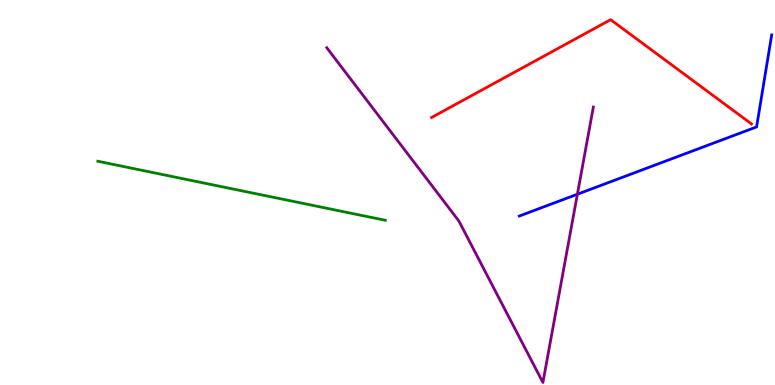[{'lines': ['blue', 'red'], 'intersections': []}, {'lines': ['green', 'red'], 'intersections': []}, {'lines': ['purple', 'red'], 'intersections': []}, {'lines': ['blue', 'green'], 'intersections': []}, {'lines': ['blue', 'purple'], 'intersections': [{'x': 7.45, 'y': 4.96}]}, {'lines': ['green', 'purple'], 'intersections': []}]